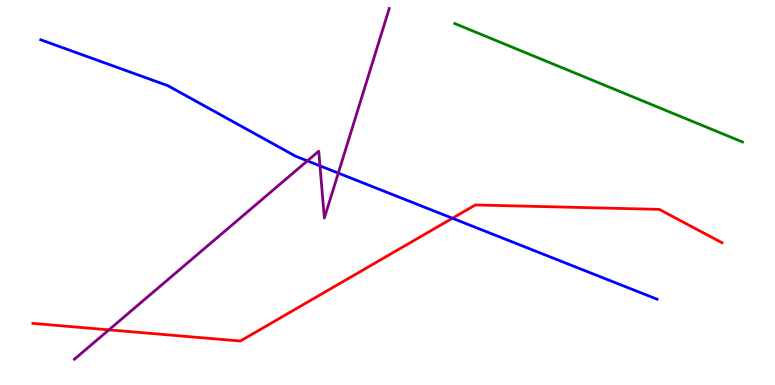[{'lines': ['blue', 'red'], 'intersections': [{'x': 5.84, 'y': 4.33}]}, {'lines': ['green', 'red'], 'intersections': []}, {'lines': ['purple', 'red'], 'intersections': [{'x': 1.41, 'y': 1.43}]}, {'lines': ['blue', 'green'], 'intersections': []}, {'lines': ['blue', 'purple'], 'intersections': [{'x': 3.97, 'y': 5.82}, {'x': 4.13, 'y': 5.69}, {'x': 4.36, 'y': 5.5}]}, {'lines': ['green', 'purple'], 'intersections': []}]